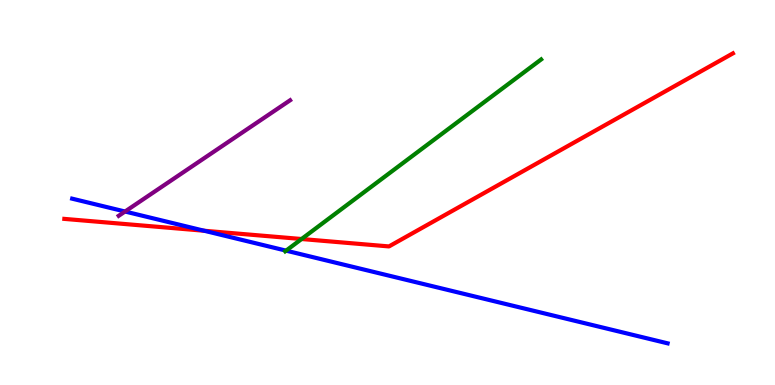[{'lines': ['blue', 'red'], 'intersections': [{'x': 2.63, 'y': 4.01}]}, {'lines': ['green', 'red'], 'intersections': [{'x': 3.89, 'y': 3.79}]}, {'lines': ['purple', 'red'], 'intersections': []}, {'lines': ['blue', 'green'], 'intersections': [{'x': 3.69, 'y': 3.49}]}, {'lines': ['blue', 'purple'], 'intersections': [{'x': 1.61, 'y': 4.51}]}, {'lines': ['green', 'purple'], 'intersections': []}]